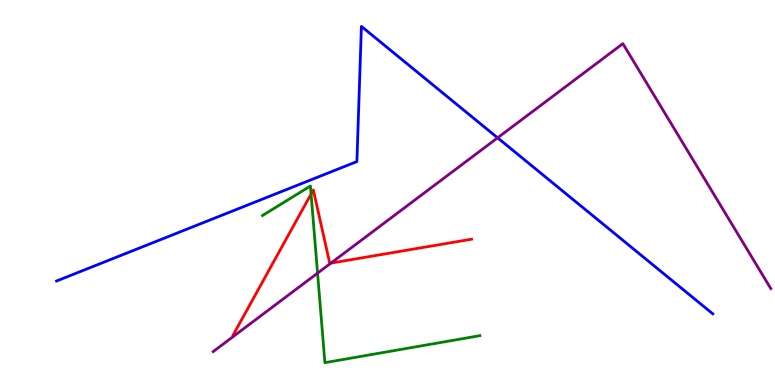[{'lines': ['blue', 'red'], 'intersections': []}, {'lines': ['green', 'red'], 'intersections': [{'x': 4.01, 'y': 4.96}]}, {'lines': ['purple', 'red'], 'intersections': [{'x': 4.27, 'y': 3.17}]}, {'lines': ['blue', 'green'], 'intersections': []}, {'lines': ['blue', 'purple'], 'intersections': [{'x': 6.42, 'y': 6.42}]}, {'lines': ['green', 'purple'], 'intersections': [{'x': 4.1, 'y': 2.91}]}]